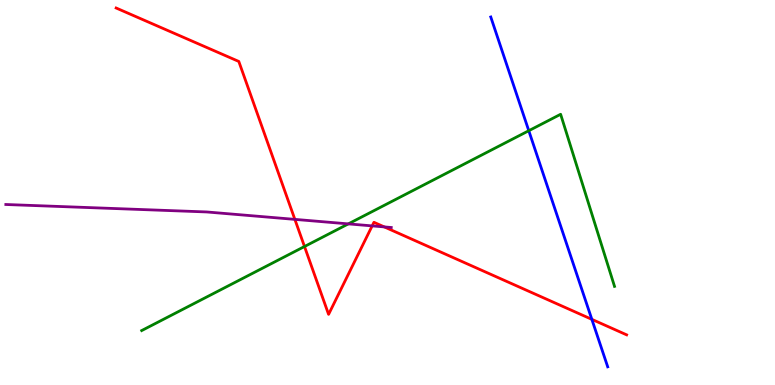[{'lines': ['blue', 'red'], 'intersections': [{'x': 7.64, 'y': 1.71}]}, {'lines': ['green', 'red'], 'intersections': [{'x': 3.93, 'y': 3.6}]}, {'lines': ['purple', 'red'], 'intersections': [{'x': 3.8, 'y': 4.3}, {'x': 4.8, 'y': 4.13}, {'x': 4.96, 'y': 4.11}]}, {'lines': ['blue', 'green'], 'intersections': [{'x': 6.82, 'y': 6.6}]}, {'lines': ['blue', 'purple'], 'intersections': []}, {'lines': ['green', 'purple'], 'intersections': [{'x': 4.49, 'y': 4.18}]}]